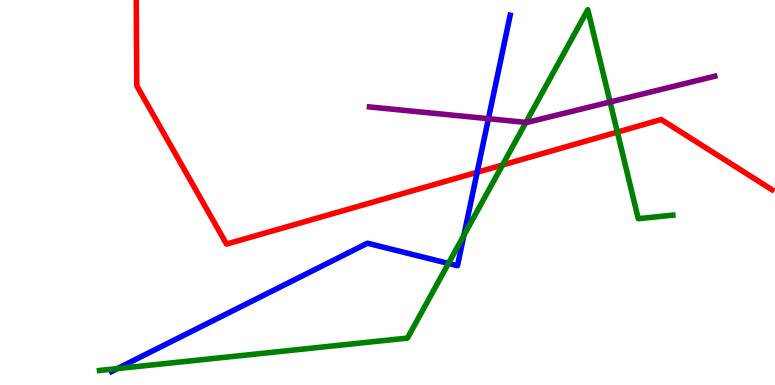[{'lines': ['blue', 'red'], 'intersections': [{'x': 6.16, 'y': 5.53}]}, {'lines': ['green', 'red'], 'intersections': [{'x': 6.48, 'y': 5.71}, {'x': 7.97, 'y': 6.57}]}, {'lines': ['purple', 'red'], 'intersections': []}, {'lines': ['blue', 'green'], 'intersections': [{'x': 1.51, 'y': 0.426}, {'x': 5.79, 'y': 3.16}, {'x': 5.99, 'y': 3.89}]}, {'lines': ['blue', 'purple'], 'intersections': [{'x': 6.3, 'y': 6.92}]}, {'lines': ['green', 'purple'], 'intersections': [{'x': 6.79, 'y': 6.82}, {'x': 7.87, 'y': 7.35}]}]